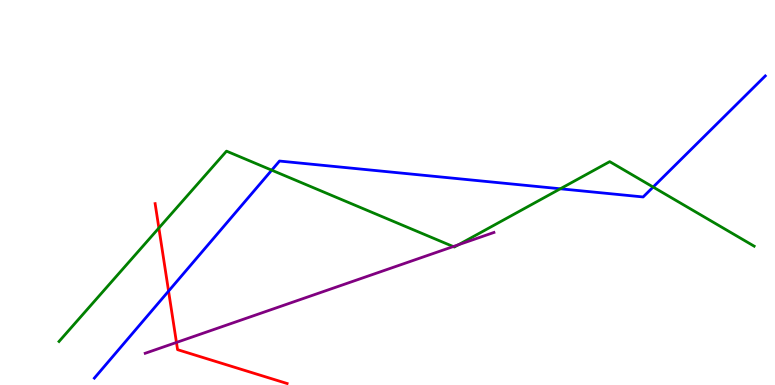[{'lines': ['blue', 'red'], 'intersections': [{'x': 2.18, 'y': 2.44}]}, {'lines': ['green', 'red'], 'intersections': [{'x': 2.05, 'y': 4.08}]}, {'lines': ['purple', 'red'], 'intersections': [{'x': 2.28, 'y': 1.11}]}, {'lines': ['blue', 'green'], 'intersections': [{'x': 3.51, 'y': 5.58}, {'x': 7.23, 'y': 5.1}, {'x': 8.43, 'y': 5.14}]}, {'lines': ['blue', 'purple'], 'intersections': []}, {'lines': ['green', 'purple'], 'intersections': [{'x': 5.85, 'y': 3.6}, {'x': 5.92, 'y': 3.64}]}]